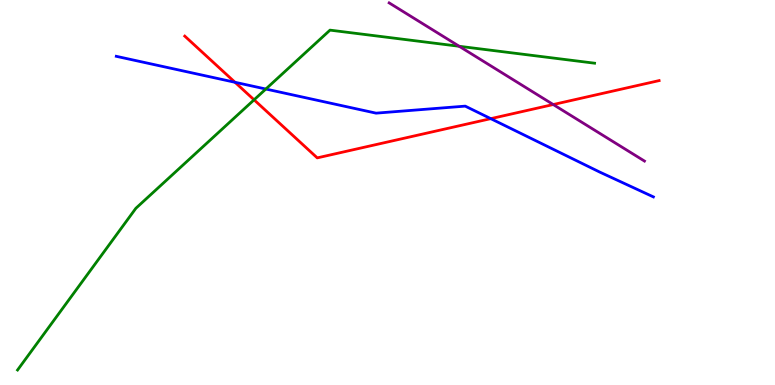[{'lines': ['blue', 'red'], 'intersections': [{'x': 3.03, 'y': 7.86}, {'x': 6.33, 'y': 6.92}]}, {'lines': ['green', 'red'], 'intersections': [{'x': 3.28, 'y': 7.41}]}, {'lines': ['purple', 'red'], 'intersections': [{'x': 7.14, 'y': 7.28}]}, {'lines': ['blue', 'green'], 'intersections': [{'x': 3.43, 'y': 7.69}]}, {'lines': ['blue', 'purple'], 'intersections': []}, {'lines': ['green', 'purple'], 'intersections': [{'x': 5.93, 'y': 8.8}]}]